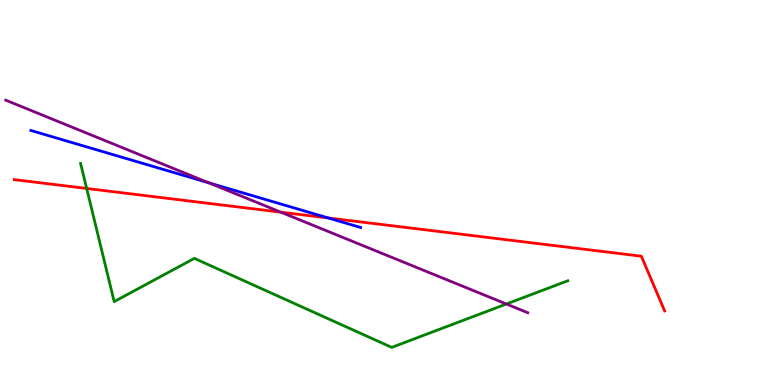[{'lines': ['blue', 'red'], 'intersections': [{'x': 4.24, 'y': 4.34}]}, {'lines': ['green', 'red'], 'intersections': [{'x': 1.12, 'y': 5.1}]}, {'lines': ['purple', 'red'], 'intersections': [{'x': 3.62, 'y': 4.49}]}, {'lines': ['blue', 'green'], 'intersections': []}, {'lines': ['blue', 'purple'], 'intersections': [{'x': 2.69, 'y': 5.25}]}, {'lines': ['green', 'purple'], 'intersections': [{'x': 6.53, 'y': 2.1}]}]